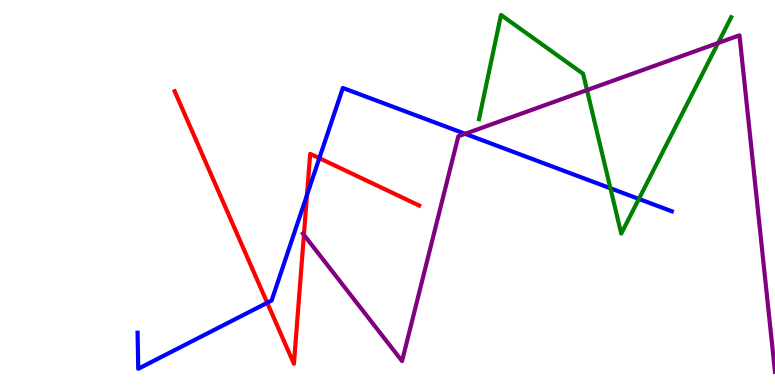[{'lines': ['blue', 'red'], 'intersections': [{'x': 3.45, 'y': 2.14}, {'x': 3.96, 'y': 4.93}, {'x': 4.12, 'y': 5.89}]}, {'lines': ['green', 'red'], 'intersections': []}, {'lines': ['purple', 'red'], 'intersections': [{'x': 3.92, 'y': 3.9}]}, {'lines': ['blue', 'green'], 'intersections': [{'x': 7.88, 'y': 5.11}, {'x': 8.24, 'y': 4.83}]}, {'lines': ['blue', 'purple'], 'intersections': [{'x': 6.0, 'y': 6.52}]}, {'lines': ['green', 'purple'], 'intersections': [{'x': 7.57, 'y': 7.66}, {'x': 9.27, 'y': 8.88}]}]